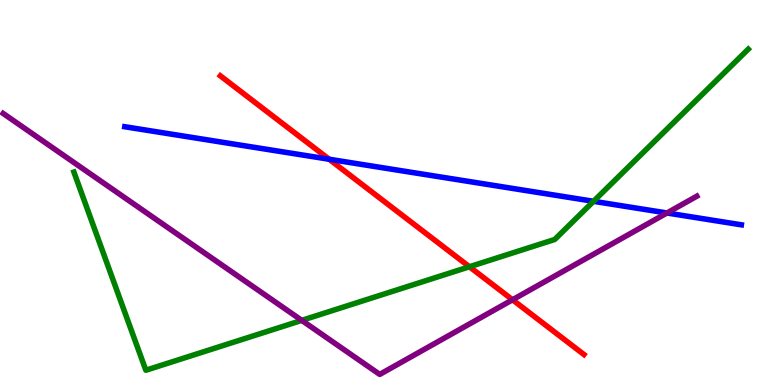[{'lines': ['blue', 'red'], 'intersections': [{'x': 4.25, 'y': 5.86}]}, {'lines': ['green', 'red'], 'intersections': [{'x': 6.06, 'y': 3.07}]}, {'lines': ['purple', 'red'], 'intersections': [{'x': 6.61, 'y': 2.21}]}, {'lines': ['blue', 'green'], 'intersections': [{'x': 7.66, 'y': 4.77}]}, {'lines': ['blue', 'purple'], 'intersections': [{'x': 8.61, 'y': 4.47}]}, {'lines': ['green', 'purple'], 'intersections': [{'x': 3.89, 'y': 1.68}]}]